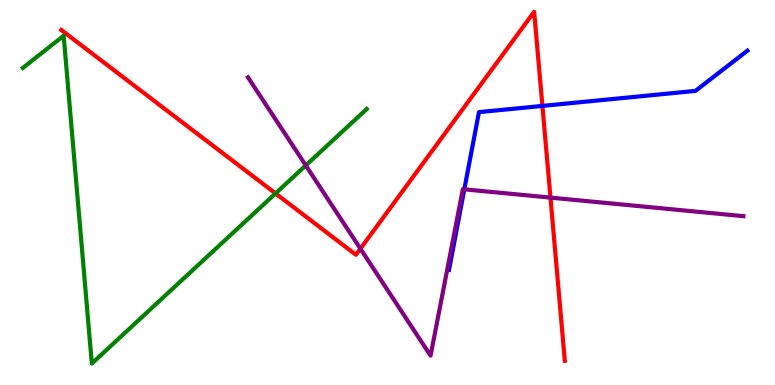[{'lines': ['blue', 'red'], 'intersections': [{'x': 7.0, 'y': 7.25}]}, {'lines': ['green', 'red'], 'intersections': [{'x': 3.56, 'y': 4.98}]}, {'lines': ['purple', 'red'], 'intersections': [{'x': 4.65, 'y': 3.54}, {'x': 7.1, 'y': 4.87}]}, {'lines': ['blue', 'green'], 'intersections': []}, {'lines': ['blue', 'purple'], 'intersections': [{'x': 5.99, 'y': 5.08}]}, {'lines': ['green', 'purple'], 'intersections': [{'x': 3.95, 'y': 5.7}]}]